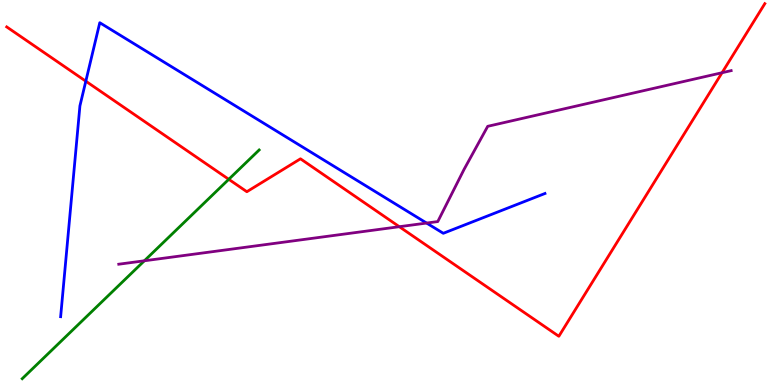[{'lines': ['blue', 'red'], 'intersections': [{'x': 1.11, 'y': 7.89}]}, {'lines': ['green', 'red'], 'intersections': [{'x': 2.95, 'y': 5.34}]}, {'lines': ['purple', 'red'], 'intersections': [{'x': 5.15, 'y': 4.11}, {'x': 9.32, 'y': 8.11}]}, {'lines': ['blue', 'green'], 'intersections': []}, {'lines': ['blue', 'purple'], 'intersections': [{'x': 5.5, 'y': 4.21}]}, {'lines': ['green', 'purple'], 'intersections': [{'x': 1.86, 'y': 3.23}]}]